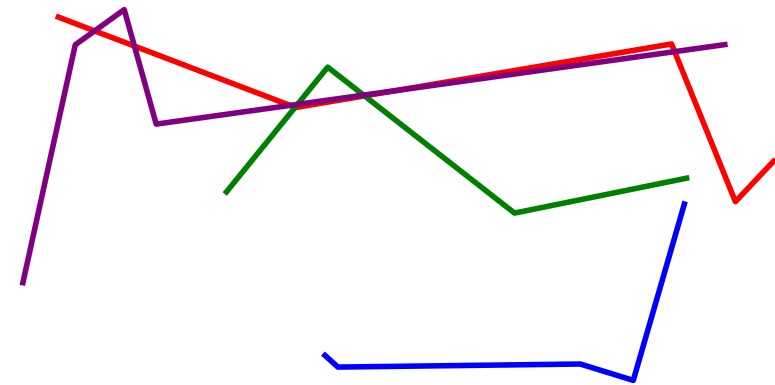[{'lines': ['blue', 'red'], 'intersections': []}, {'lines': ['green', 'red'], 'intersections': [{'x': 3.81, 'y': 7.21}, {'x': 4.7, 'y': 7.51}]}, {'lines': ['purple', 'red'], 'intersections': [{'x': 1.22, 'y': 9.2}, {'x': 1.73, 'y': 8.8}, {'x': 3.74, 'y': 7.26}, {'x': 5.1, 'y': 7.64}, {'x': 8.71, 'y': 8.66}]}, {'lines': ['blue', 'green'], 'intersections': []}, {'lines': ['blue', 'purple'], 'intersections': []}, {'lines': ['green', 'purple'], 'intersections': [{'x': 3.84, 'y': 7.29}, {'x': 4.69, 'y': 7.53}]}]